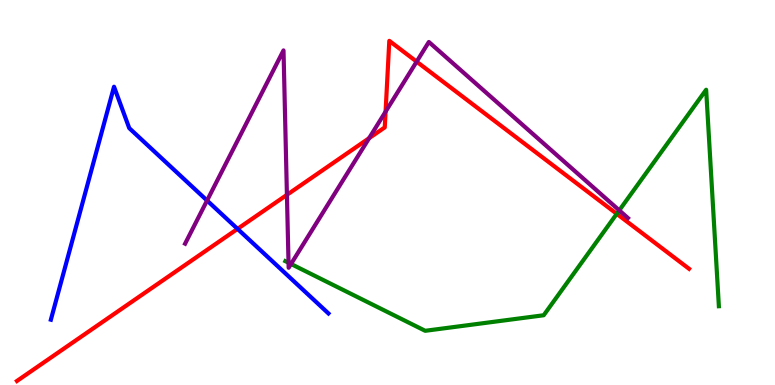[{'lines': ['blue', 'red'], 'intersections': [{'x': 3.07, 'y': 4.06}]}, {'lines': ['green', 'red'], 'intersections': [{'x': 7.96, 'y': 4.45}]}, {'lines': ['purple', 'red'], 'intersections': [{'x': 3.7, 'y': 4.94}, {'x': 4.76, 'y': 6.41}, {'x': 4.98, 'y': 7.1}, {'x': 5.38, 'y': 8.4}]}, {'lines': ['blue', 'green'], 'intersections': []}, {'lines': ['blue', 'purple'], 'intersections': [{'x': 2.67, 'y': 4.79}]}, {'lines': ['green', 'purple'], 'intersections': [{'x': 3.72, 'y': 3.18}, {'x': 3.75, 'y': 3.14}, {'x': 7.99, 'y': 4.54}]}]